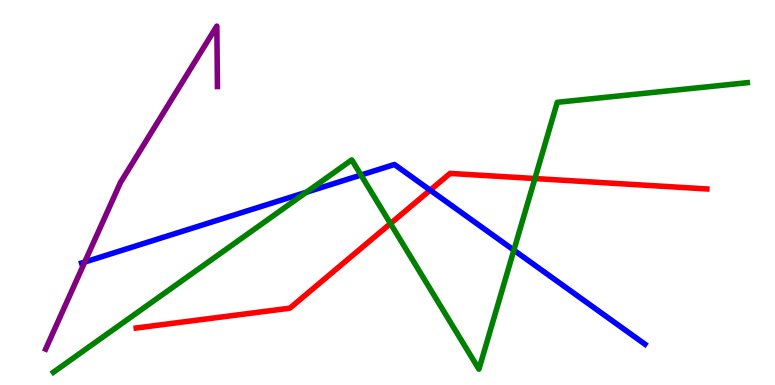[{'lines': ['blue', 'red'], 'intersections': [{'x': 5.55, 'y': 5.06}]}, {'lines': ['green', 'red'], 'intersections': [{'x': 5.04, 'y': 4.19}, {'x': 6.9, 'y': 5.36}]}, {'lines': ['purple', 'red'], 'intersections': []}, {'lines': ['blue', 'green'], 'intersections': [{'x': 3.95, 'y': 5.01}, {'x': 4.66, 'y': 5.45}, {'x': 6.63, 'y': 3.5}]}, {'lines': ['blue', 'purple'], 'intersections': [{'x': 1.09, 'y': 3.19}]}, {'lines': ['green', 'purple'], 'intersections': []}]